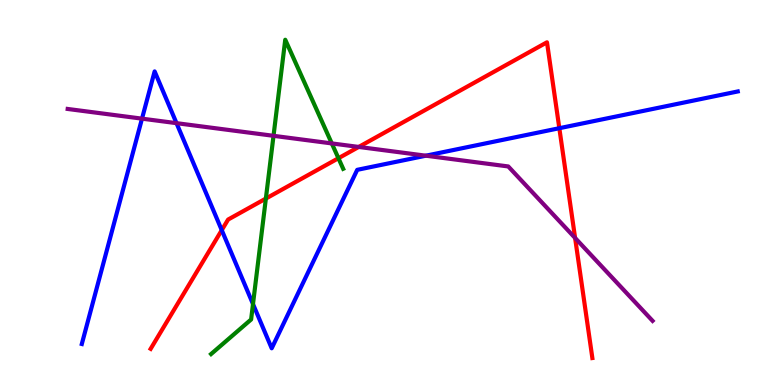[{'lines': ['blue', 'red'], 'intersections': [{'x': 2.86, 'y': 4.02}, {'x': 7.22, 'y': 6.67}]}, {'lines': ['green', 'red'], 'intersections': [{'x': 3.43, 'y': 4.84}, {'x': 4.37, 'y': 5.89}]}, {'lines': ['purple', 'red'], 'intersections': [{'x': 4.63, 'y': 6.18}, {'x': 7.42, 'y': 3.82}]}, {'lines': ['blue', 'green'], 'intersections': [{'x': 3.26, 'y': 2.1}]}, {'lines': ['blue', 'purple'], 'intersections': [{'x': 1.83, 'y': 6.92}, {'x': 2.28, 'y': 6.8}, {'x': 5.5, 'y': 5.96}]}, {'lines': ['green', 'purple'], 'intersections': [{'x': 3.53, 'y': 6.47}, {'x': 4.28, 'y': 6.27}]}]